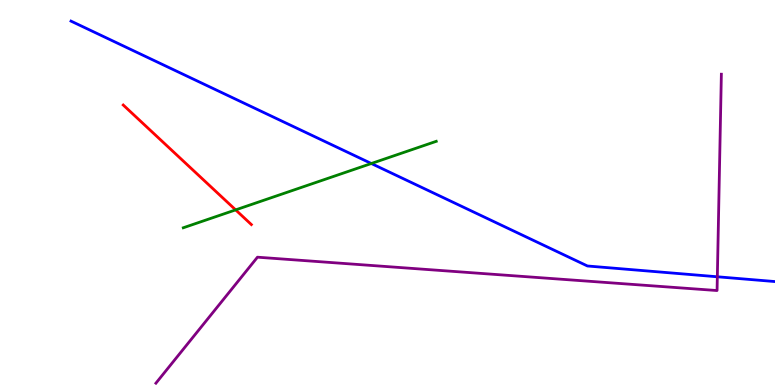[{'lines': ['blue', 'red'], 'intersections': []}, {'lines': ['green', 'red'], 'intersections': [{'x': 3.04, 'y': 4.55}]}, {'lines': ['purple', 'red'], 'intersections': []}, {'lines': ['blue', 'green'], 'intersections': [{'x': 4.79, 'y': 5.75}]}, {'lines': ['blue', 'purple'], 'intersections': [{'x': 9.26, 'y': 2.81}]}, {'lines': ['green', 'purple'], 'intersections': []}]